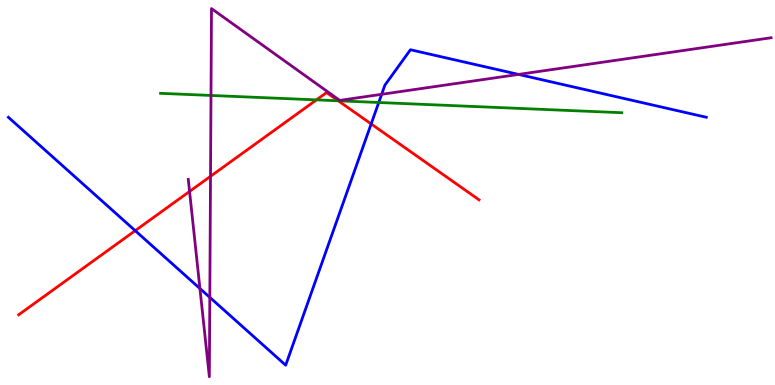[{'lines': ['blue', 'red'], 'intersections': [{'x': 1.74, 'y': 4.01}, {'x': 4.79, 'y': 6.78}]}, {'lines': ['green', 'red'], 'intersections': [{'x': 4.08, 'y': 7.41}, {'x': 4.37, 'y': 7.38}]}, {'lines': ['purple', 'red'], 'intersections': [{'x': 2.45, 'y': 5.03}, {'x': 2.72, 'y': 5.42}]}, {'lines': ['blue', 'green'], 'intersections': [{'x': 4.89, 'y': 7.34}]}, {'lines': ['blue', 'purple'], 'intersections': [{'x': 2.58, 'y': 2.51}, {'x': 2.71, 'y': 2.28}, {'x': 4.92, 'y': 7.55}, {'x': 6.69, 'y': 8.07}]}, {'lines': ['green', 'purple'], 'intersections': [{'x': 2.72, 'y': 7.52}]}]